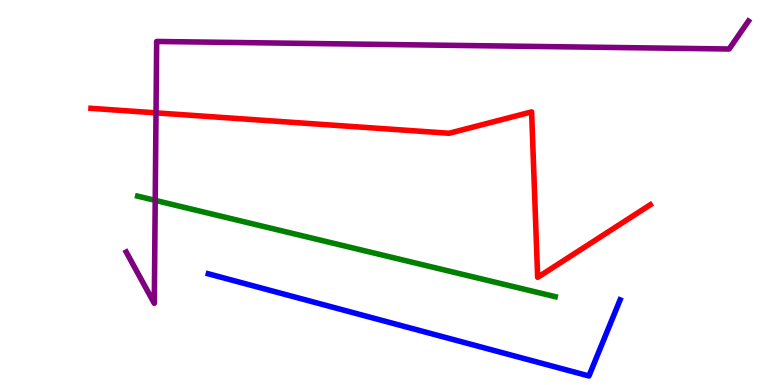[{'lines': ['blue', 'red'], 'intersections': []}, {'lines': ['green', 'red'], 'intersections': []}, {'lines': ['purple', 'red'], 'intersections': [{'x': 2.01, 'y': 7.07}]}, {'lines': ['blue', 'green'], 'intersections': []}, {'lines': ['blue', 'purple'], 'intersections': []}, {'lines': ['green', 'purple'], 'intersections': [{'x': 2.0, 'y': 4.8}]}]